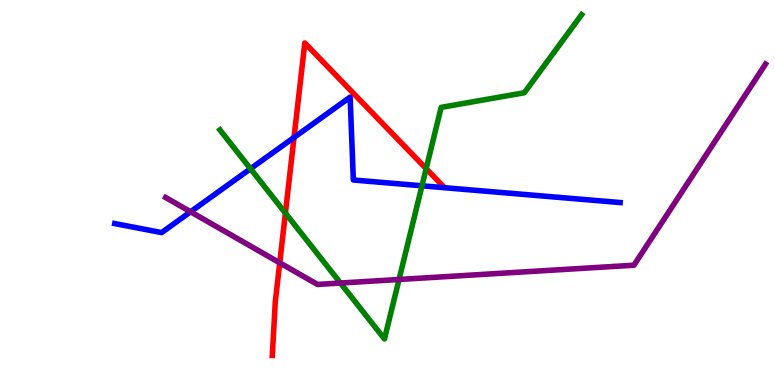[{'lines': ['blue', 'red'], 'intersections': [{'x': 3.79, 'y': 6.43}]}, {'lines': ['green', 'red'], 'intersections': [{'x': 3.68, 'y': 4.46}, {'x': 5.5, 'y': 5.62}]}, {'lines': ['purple', 'red'], 'intersections': [{'x': 3.61, 'y': 3.17}]}, {'lines': ['blue', 'green'], 'intersections': [{'x': 3.23, 'y': 5.62}, {'x': 5.44, 'y': 5.17}]}, {'lines': ['blue', 'purple'], 'intersections': [{'x': 2.46, 'y': 4.5}]}, {'lines': ['green', 'purple'], 'intersections': [{'x': 4.39, 'y': 2.65}, {'x': 5.15, 'y': 2.74}]}]